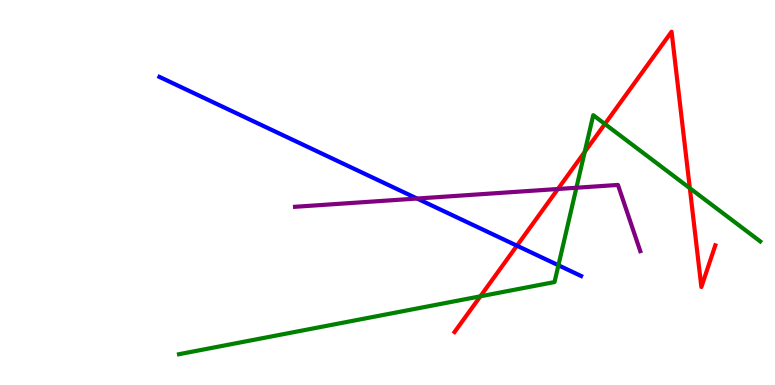[{'lines': ['blue', 'red'], 'intersections': [{'x': 6.67, 'y': 3.62}]}, {'lines': ['green', 'red'], 'intersections': [{'x': 6.2, 'y': 2.3}, {'x': 7.54, 'y': 6.05}, {'x': 7.81, 'y': 6.78}, {'x': 8.9, 'y': 5.11}]}, {'lines': ['purple', 'red'], 'intersections': [{'x': 7.2, 'y': 5.09}]}, {'lines': ['blue', 'green'], 'intersections': [{'x': 7.21, 'y': 3.11}]}, {'lines': ['blue', 'purple'], 'intersections': [{'x': 5.38, 'y': 4.84}]}, {'lines': ['green', 'purple'], 'intersections': [{'x': 7.44, 'y': 5.12}]}]